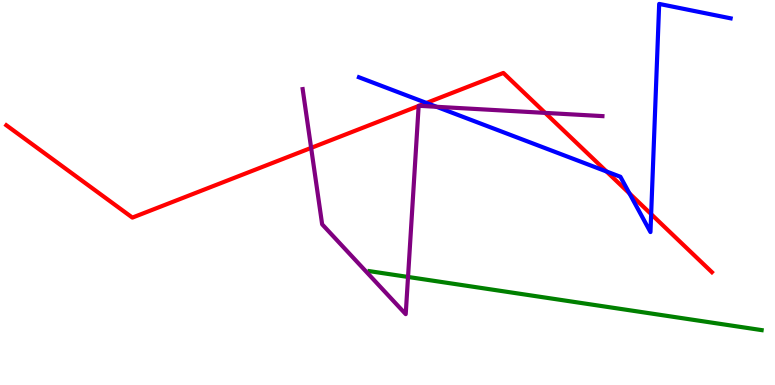[{'lines': ['blue', 'red'], 'intersections': [{'x': 5.5, 'y': 7.33}, {'x': 7.83, 'y': 5.55}, {'x': 8.12, 'y': 4.98}, {'x': 8.4, 'y': 4.44}]}, {'lines': ['green', 'red'], 'intersections': []}, {'lines': ['purple', 'red'], 'intersections': [{'x': 4.01, 'y': 6.16}, {'x': 5.4, 'y': 7.25}, {'x': 5.41, 'y': 7.25}, {'x': 7.03, 'y': 7.07}]}, {'lines': ['blue', 'green'], 'intersections': []}, {'lines': ['blue', 'purple'], 'intersections': [{'x': 5.63, 'y': 7.23}]}, {'lines': ['green', 'purple'], 'intersections': [{'x': 5.26, 'y': 2.81}]}]